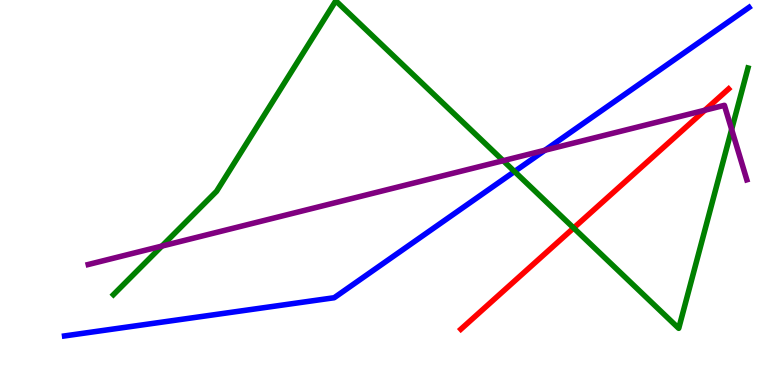[{'lines': ['blue', 'red'], 'intersections': []}, {'lines': ['green', 'red'], 'intersections': [{'x': 7.4, 'y': 4.08}]}, {'lines': ['purple', 'red'], 'intersections': [{'x': 9.1, 'y': 7.14}]}, {'lines': ['blue', 'green'], 'intersections': [{'x': 6.64, 'y': 5.54}]}, {'lines': ['blue', 'purple'], 'intersections': [{'x': 7.03, 'y': 6.1}]}, {'lines': ['green', 'purple'], 'intersections': [{'x': 2.09, 'y': 3.61}, {'x': 6.49, 'y': 5.83}, {'x': 9.44, 'y': 6.64}]}]